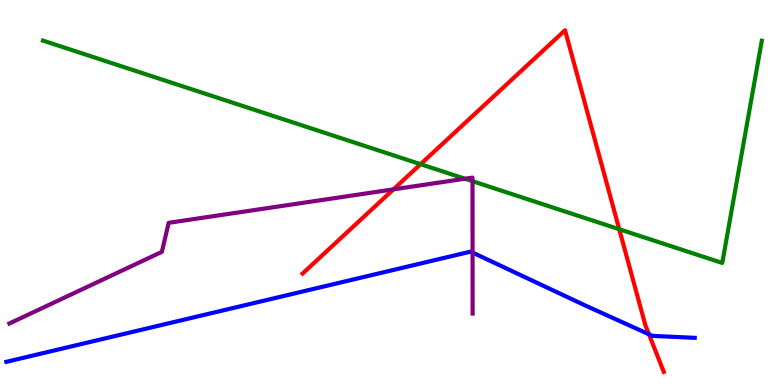[{'lines': ['blue', 'red'], 'intersections': [{'x': 8.37, 'y': 1.32}]}, {'lines': ['green', 'red'], 'intersections': [{'x': 5.43, 'y': 5.74}, {'x': 7.99, 'y': 4.05}]}, {'lines': ['purple', 'red'], 'intersections': [{'x': 5.08, 'y': 5.08}]}, {'lines': ['blue', 'green'], 'intersections': []}, {'lines': ['blue', 'purple'], 'intersections': [{'x': 6.1, 'y': 3.44}]}, {'lines': ['green', 'purple'], 'intersections': [{'x': 6.0, 'y': 5.36}, {'x': 6.1, 'y': 5.29}]}]